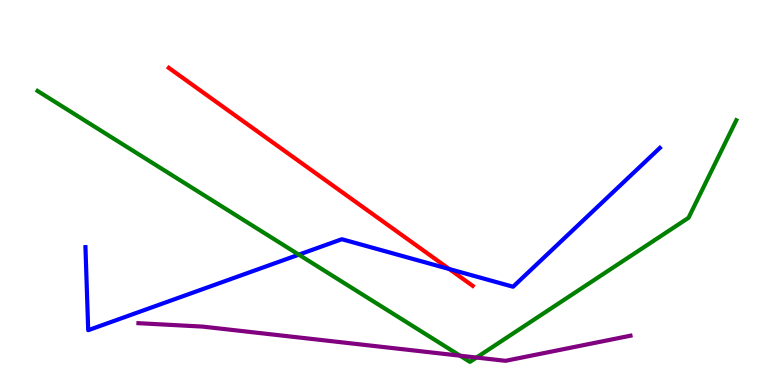[{'lines': ['blue', 'red'], 'intersections': [{'x': 5.8, 'y': 3.01}]}, {'lines': ['green', 'red'], 'intersections': []}, {'lines': ['purple', 'red'], 'intersections': []}, {'lines': ['blue', 'green'], 'intersections': [{'x': 3.86, 'y': 3.39}]}, {'lines': ['blue', 'purple'], 'intersections': []}, {'lines': ['green', 'purple'], 'intersections': [{'x': 5.94, 'y': 0.761}, {'x': 6.15, 'y': 0.713}]}]